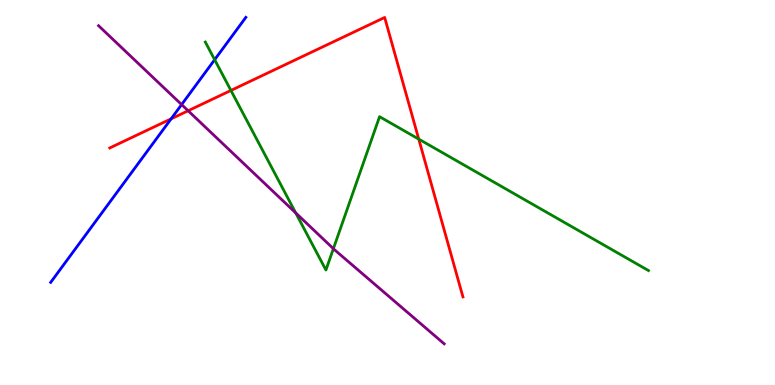[{'lines': ['blue', 'red'], 'intersections': [{'x': 2.21, 'y': 6.91}]}, {'lines': ['green', 'red'], 'intersections': [{'x': 2.98, 'y': 7.65}, {'x': 5.4, 'y': 6.39}]}, {'lines': ['purple', 'red'], 'intersections': [{'x': 2.43, 'y': 7.12}]}, {'lines': ['blue', 'green'], 'intersections': [{'x': 2.77, 'y': 8.45}]}, {'lines': ['blue', 'purple'], 'intersections': [{'x': 2.34, 'y': 7.28}]}, {'lines': ['green', 'purple'], 'intersections': [{'x': 3.82, 'y': 4.47}, {'x': 4.3, 'y': 3.54}]}]